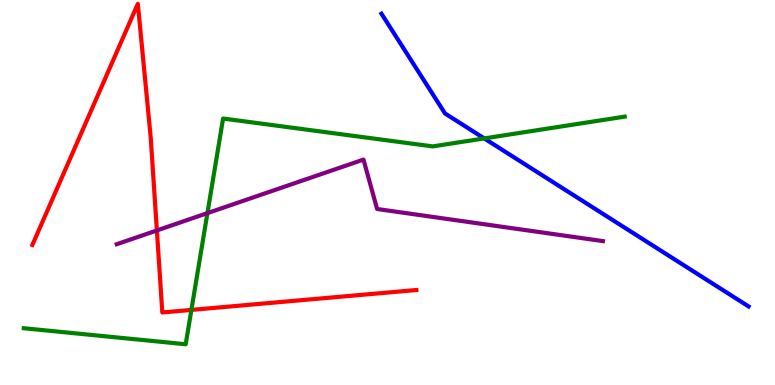[{'lines': ['blue', 'red'], 'intersections': []}, {'lines': ['green', 'red'], 'intersections': [{'x': 2.47, 'y': 1.95}]}, {'lines': ['purple', 'red'], 'intersections': [{'x': 2.02, 'y': 4.01}]}, {'lines': ['blue', 'green'], 'intersections': [{'x': 6.25, 'y': 6.4}]}, {'lines': ['blue', 'purple'], 'intersections': []}, {'lines': ['green', 'purple'], 'intersections': [{'x': 2.68, 'y': 4.46}]}]